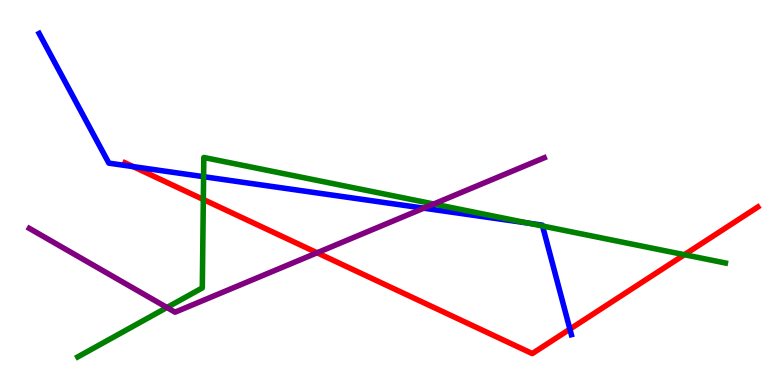[{'lines': ['blue', 'red'], 'intersections': [{'x': 1.72, 'y': 5.67}, {'x': 7.35, 'y': 1.45}]}, {'lines': ['green', 'red'], 'intersections': [{'x': 2.62, 'y': 4.82}, {'x': 8.83, 'y': 3.38}]}, {'lines': ['purple', 'red'], 'intersections': [{'x': 4.09, 'y': 3.43}]}, {'lines': ['blue', 'green'], 'intersections': [{'x': 2.63, 'y': 5.41}, {'x': 6.82, 'y': 4.2}, {'x': 7.0, 'y': 4.13}]}, {'lines': ['blue', 'purple'], 'intersections': [{'x': 5.47, 'y': 4.59}]}, {'lines': ['green', 'purple'], 'intersections': [{'x': 2.15, 'y': 2.01}, {'x': 5.6, 'y': 4.7}]}]